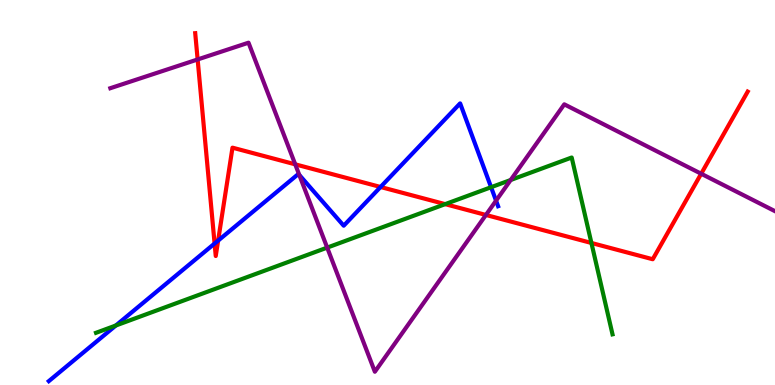[{'lines': ['blue', 'red'], 'intersections': [{'x': 2.77, 'y': 3.67}, {'x': 2.81, 'y': 3.75}, {'x': 4.91, 'y': 5.14}]}, {'lines': ['green', 'red'], 'intersections': [{'x': 5.74, 'y': 4.7}, {'x': 7.63, 'y': 3.69}]}, {'lines': ['purple', 'red'], 'intersections': [{'x': 2.55, 'y': 8.46}, {'x': 3.81, 'y': 5.73}, {'x': 6.27, 'y': 4.42}, {'x': 9.05, 'y': 5.49}]}, {'lines': ['blue', 'green'], 'intersections': [{'x': 1.49, 'y': 1.55}, {'x': 6.34, 'y': 5.14}]}, {'lines': ['blue', 'purple'], 'intersections': [{'x': 3.86, 'y': 5.46}, {'x': 6.4, 'y': 4.79}]}, {'lines': ['green', 'purple'], 'intersections': [{'x': 4.22, 'y': 3.57}, {'x': 6.59, 'y': 5.32}]}]